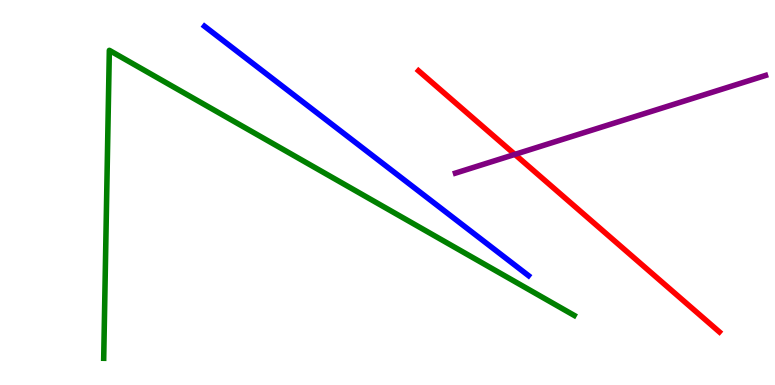[{'lines': ['blue', 'red'], 'intersections': []}, {'lines': ['green', 'red'], 'intersections': []}, {'lines': ['purple', 'red'], 'intersections': [{'x': 6.64, 'y': 5.99}]}, {'lines': ['blue', 'green'], 'intersections': []}, {'lines': ['blue', 'purple'], 'intersections': []}, {'lines': ['green', 'purple'], 'intersections': []}]